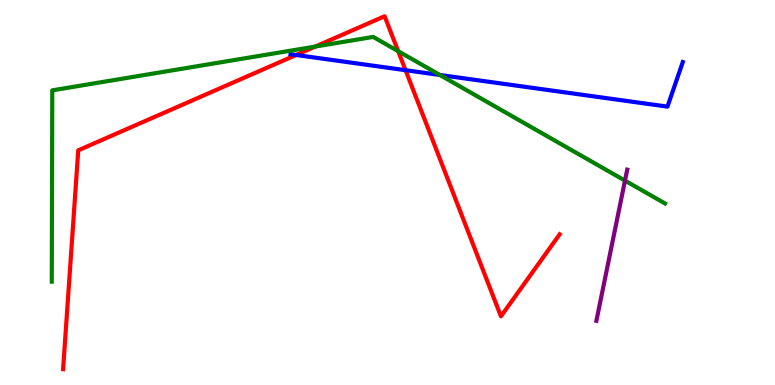[{'lines': ['blue', 'red'], 'intersections': [{'x': 3.82, 'y': 8.57}, {'x': 5.23, 'y': 8.18}]}, {'lines': ['green', 'red'], 'intersections': [{'x': 4.07, 'y': 8.79}, {'x': 5.14, 'y': 8.67}]}, {'lines': ['purple', 'red'], 'intersections': []}, {'lines': ['blue', 'green'], 'intersections': [{'x': 5.68, 'y': 8.05}]}, {'lines': ['blue', 'purple'], 'intersections': []}, {'lines': ['green', 'purple'], 'intersections': [{'x': 8.06, 'y': 5.31}]}]